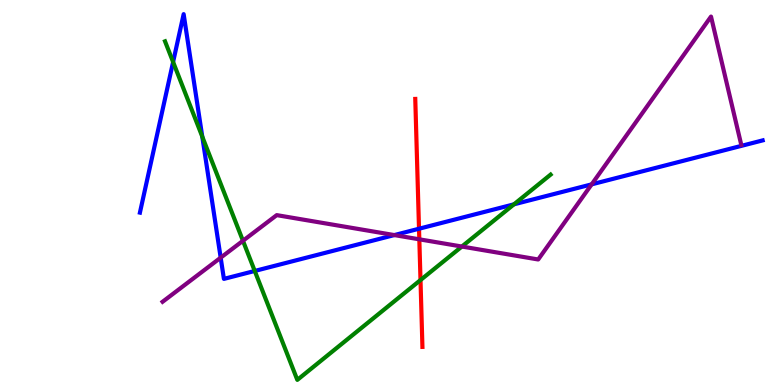[{'lines': ['blue', 'red'], 'intersections': [{'x': 5.41, 'y': 4.06}]}, {'lines': ['green', 'red'], 'intersections': [{'x': 5.43, 'y': 2.73}]}, {'lines': ['purple', 'red'], 'intersections': [{'x': 5.41, 'y': 3.78}]}, {'lines': ['blue', 'green'], 'intersections': [{'x': 2.23, 'y': 8.39}, {'x': 2.61, 'y': 6.45}, {'x': 3.29, 'y': 2.96}, {'x': 6.63, 'y': 4.69}]}, {'lines': ['blue', 'purple'], 'intersections': [{'x': 2.85, 'y': 3.31}, {'x': 5.09, 'y': 3.89}, {'x': 7.63, 'y': 5.21}]}, {'lines': ['green', 'purple'], 'intersections': [{'x': 3.13, 'y': 3.75}, {'x': 5.96, 'y': 3.6}]}]